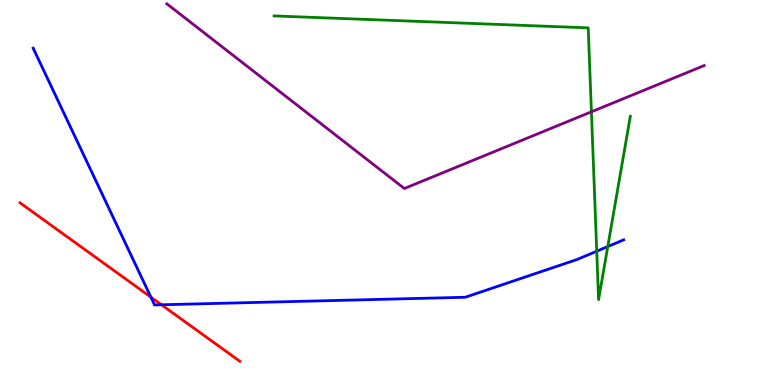[{'lines': ['blue', 'red'], 'intersections': [{'x': 1.95, 'y': 2.28}, {'x': 2.08, 'y': 2.08}]}, {'lines': ['green', 'red'], 'intersections': []}, {'lines': ['purple', 'red'], 'intersections': []}, {'lines': ['blue', 'green'], 'intersections': [{'x': 7.7, 'y': 3.47}, {'x': 7.84, 'y': 3.6}]}, {'lines': ['blue', 'purple'], 'intersections': []}, {'lines': ['green', 'purple'], 'intersections': [{'x': 7.63, 'y': 7.1}]}]